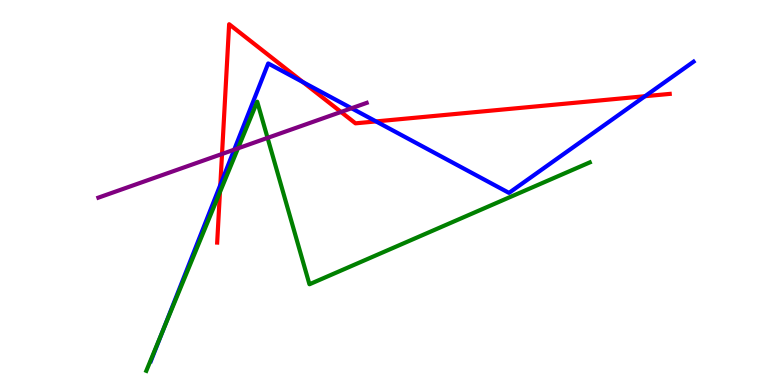[{'lines': ['blue', 'red'], 'intersections': [{'x': 2.84, 'y': 5.2}, {'x': 3.91, 'y': 7.87}, {'x': 4.85, 'y': 6.85}, {'x': 8.32, 'y': 7.5}]}, {'lines': ['green', 'red'], 'intersections': [{'x': 2.84, 'y': 5.01}]}, {'lines': ['purple', 'red'], 'intersections': [{'x': 2.86, 'y': 6.0}, {'x': 4.4, 'y': 7.09}]}, {'lines': ['blue', 'green'], 'intersections': [{'x': 2.1, 'y': 1.41}]}, {'lines': ['blue', 'purple'], 'intersections': [{'x': 3.02, 'y': 6.11}, {'x': 4.54, 'y': 7.19}]}, {'lines': ['green', 'purple'], 'intersections': [{'x': 3.07, 'y': 6.15}, {'x': 3.45, 'y': 6.42}]}]